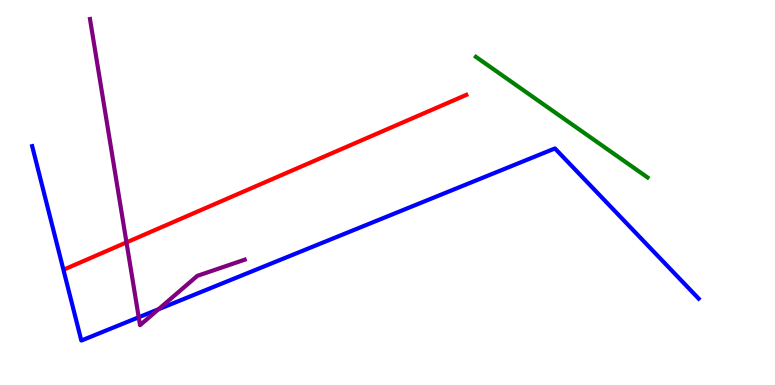[{'lines': ['blue', 'red'], 'intersections': []}, {'lines': ['green', 'red'], 'intersections': []}, {'lines': ['purple', 'red'], 'intersections': [{'x': 1.63, 'y': 3.7}]}, {'lines': ['blue', 'green'], 'intersections': []}, {'lines': ['blue', 'purple'], 'intersections': [{'x': 1.79, 'y': 1.76}, {'x': 2.05, 'y': 1.97}]}, {'lines': ['green', 'purple'], 'intersections': []}]